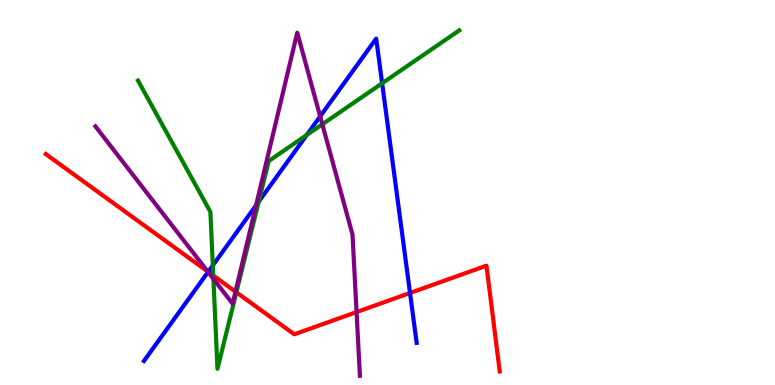[{'lines': ['blue', 'red'], 'intersections': [{'x': 2.69, 'y': 2.94}, {'x': 5.29, 'y': 2.39}]}, {'lines': ['green', 'red'], 'intersections': [{'x': 2.75, 'y': 2.84}, {'x': 3.05, 'y': 2.41}]}, {'lines': ['purple', 'red'], 'intersections': [{'x': 2.68, 'y': 2.95}, {'x': 3.04, 'y': 2.42}, {'x': 4.6, 'y': 1.89}]}, {'lines': ['blue', 'green'], 'intersections': [{'x': 2.75, 'y': 3.11}, {'x': 3.34, 'y': 4.76}, {'x': 3.96, 'y': 6.49}, {'x': 4.93, 'y': 7.84}]}, {'lines': ['blue', 'purple'], 'intersections': [{'x': 2.68, 'y': 2.94}, {'x': 3.3, 'y': 4.67}, {'x': 4.13, 'y': 6.98}]}, {'lines': ['green', 'purple'], 'intersections': [{'x': 2.75, 'y': 2.76}, {'x': 4.16, 'y': 6.77}]}]